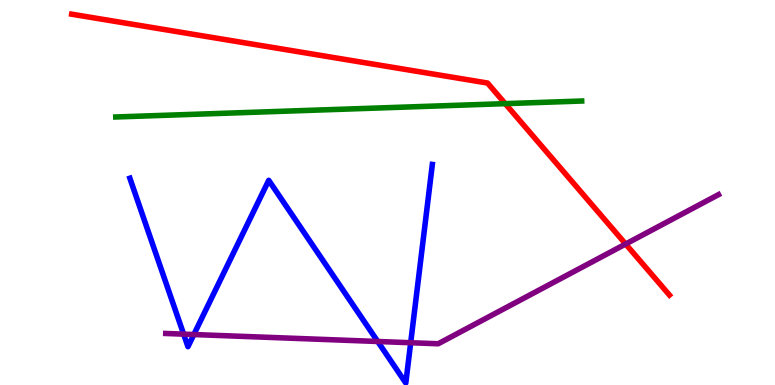[{'lines': ['blue', 'red'], 'intersections': []}, {'lines': ['green', 'red'], 'intersections': [{'x': 6.52, 'y': 7.31}]}, {'lines': ['purple', 'red'], 'intersections': [{'x': 8.07, 'y': 3.66}]}, {'lines': ['blue', 'green'], 'intersections': []}, {'lines': ['blue', 'purple'], 'intersections': [{'x': 2.37, 'y': 1.32}, {'x': 2.5, 'y': 1.31}, {'x': 4.87, 'y': 1.13}, {'x': 5.3, 'y': 1.1}]}, {'lines': ['green', 'purple'], 'intersections': []}]